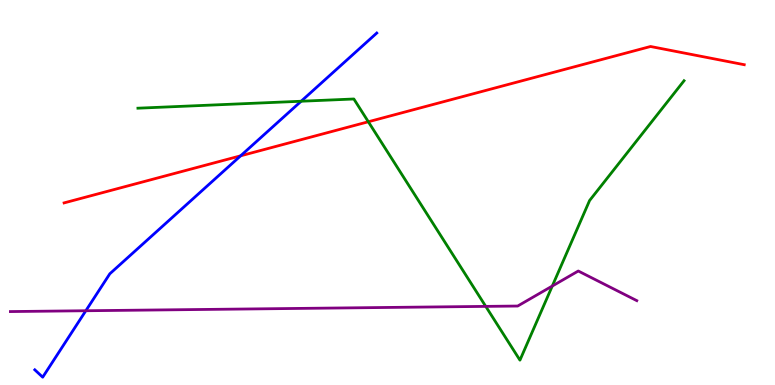[{'lines': ['blue', 'red'], 'intersections': [{'x': 3.11, 'y': 5.95}]}, {'lines': ['green', 'red'], 'intersections': [{'x': 4.75, 'y': 6.84}]}, {'lines': ['purple', 'red'], 'intersections': []}, {'lines': ['blue', 'green'], 'intersections': [{'x': 3.89, 'y': 7.37}]}, {'lines': ['blue', 'purple'], 'intersections': [{'x': 1.11, 'y': 1.93}]}, {'lines': ['green', 'purple'], 'intersections': [{'x': 6.27, 'y': 2.04}, {'x': 7.13, 'y': 2.57}]}]